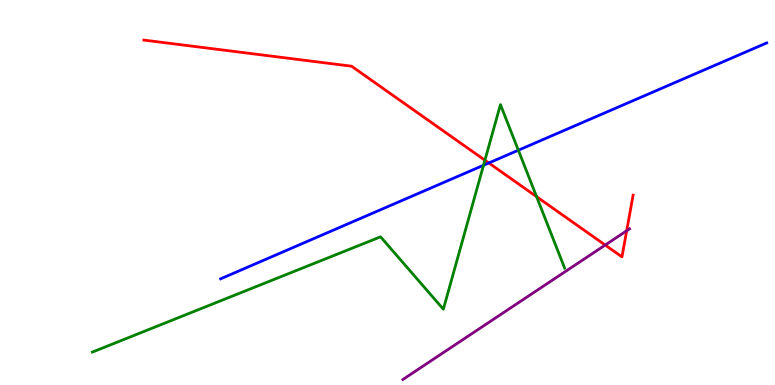[{'lines': ['blue', 'red'], 'intersections': [{'x': 6.31, 'y': 5.77}]}, {'lines': ['green', 'red'], 'intersections': [{'x': 6.26, 'y': 5.84}, {'x': 6.92, 'y': 4.89}]}, {'lines': ['purple', 'red'], 'intersections': [{'x': 7.81, 'y': 3.63}, {'x': 8.09, 'y': 4.01}]}, {'lines': ['blue', 'green'], 'intersections': [{'x': 6.24, 'y': 5.71}, {'x': 6.69, 'y': 6.1}]}, {'lines': ['blue', 'purple'], 'intersections': []}, {'lines': ['green', 'purple'], 'intersections': []}]